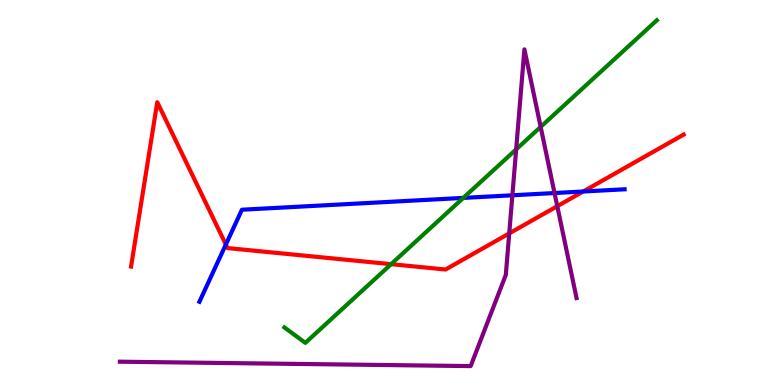[{'lines': ['blue', 'red'], 'intersections': [{'x': 2.91, 'y': 3.65}, {'x': 7.53, 'y': 5.03}]}, {'lines': ['green', 'red'], 'intersections': [{'x': 5.05, 'y': 3.14}]}, {'lines': ['purple', 'red'], 'intersections': [{'x': 6.57, 'y': 3.94}, {'x': 7.19, 'y': 4.64}]}, {'lines': ['blue', 'green'], 'intersections': [{'x': 5.98, 'y': 4.86}]}, {'lines': ['blue', 'purple'], 'intersections': [{'x': 6.61, 'y': 4.93}, {'x': 7.16, 'y': 4.99}]}, {'lines': ['green', 'purple'], 'intersections': [{'x': 6.66, 'y': 6.12}, {'x': 6.98, 'y': 6.7}]}]